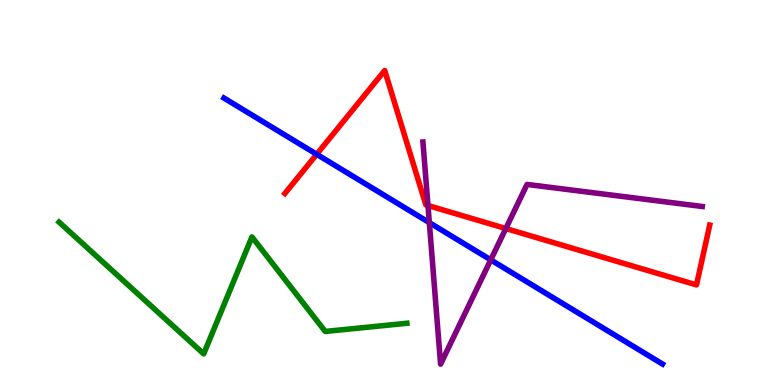[{'lines': ['blue', 'red'], 'intersections': [{'x': 4.09, 'y': 5.99}]}, {'lines': ['green', 'red'], 'intersections': []}, {'lines': ['purple', 'red'], 'intersections': [{'x': 5.52, 'y': 4.66}, {'x': 6.53, 'y': 4.06}]}, {'lines': ['blue', 'green'], 'intersections': []}, {'lines': ['blue', 'purple'], 'intersections': [{'x': 5.54, 'y': 4.22}, {'x': 6.33, 'y': 3.25}]}, {'lines': ['green', 'purple'], 'intersections': []}]